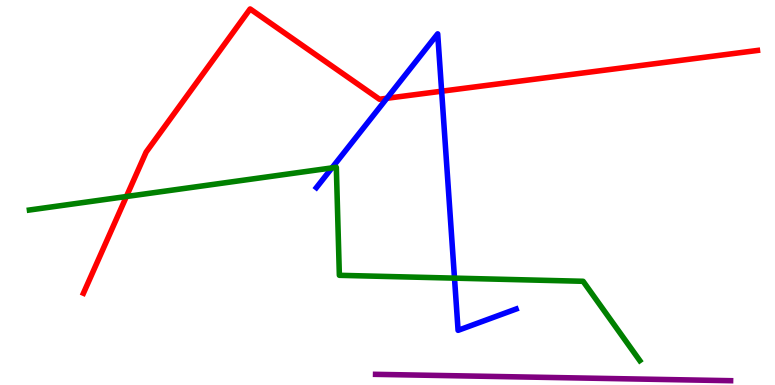[{'lines': ['blue', 'red'], 'intersections': [{'x': 4.99, 'y': 7.45}, {'x': 5.7, 'y': 7.63}]}, {'lines': ['green', 'red'], 'intersections': [{'x': 1.63, 'y': 4.9}]}, {'lines': ['purple', 'red'], 'intersections': []}, {'lines': ['blue', 'green'], 'intersections': [{'x': 4.28, 'y': 5.64}, {'x': 5.86, 'y': 2.78}]}, {'lines': ['blue', 'purple'], 'intersections': []}, {'lines': ['green', 'purple'], 'intersections': []}]